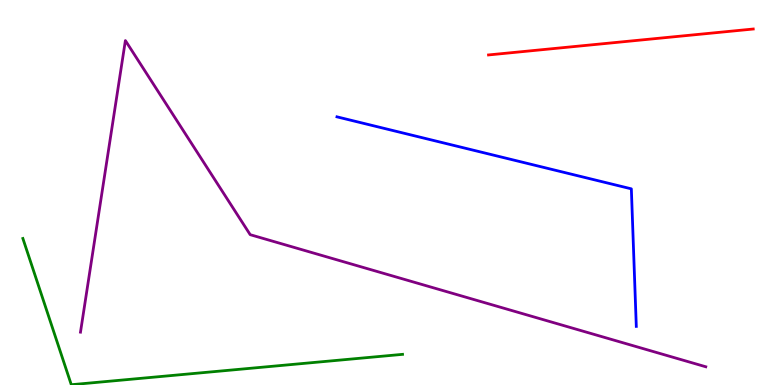[{'lines': ['blue', 'red'], 'intersections': []}, {'lines': ['green', 'red'], 'intersections': []}, {'lines': ['purple', 'red'], 'intersections': []}, {'lines': ['blue', 'green'], 'intersections': []}, {'lines': ['blue', 'purple'], 'intersections': []}, {'lines': ['green', 'purple'], 'intersections': []}]